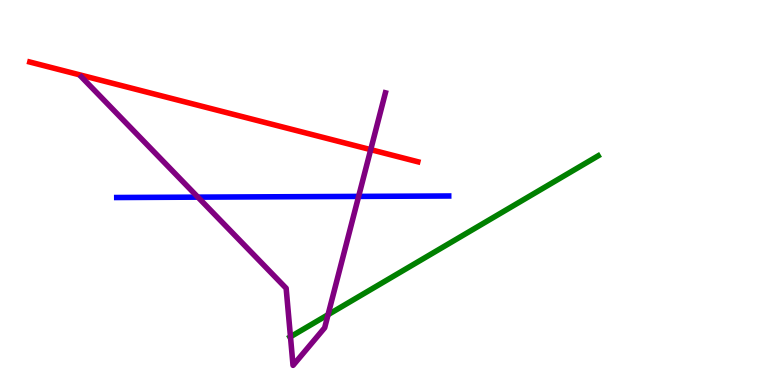[{'lines': ['blue', 'red'], 'intersections': []}, {'lines': ['green', 'red'], 'intersections': []}, {'lines': ['purple', 'red'], 'intersections': [{'x': 4.78, 'y': 6.11}]}, {'lines': ['blue', 'green'], 'intersections': []}, {'lines': ['blue', 'purple'], 'intersections': [{'x': 2.55, 'y': 4.88}, {'x': 4.63, 'y': 4.9}]}, {'lines': ['green', 'purple'], 'intersections': [{'x': 3.75, 'y': 1.25}, {'x': 4.23, 'y': 1.83}]}]